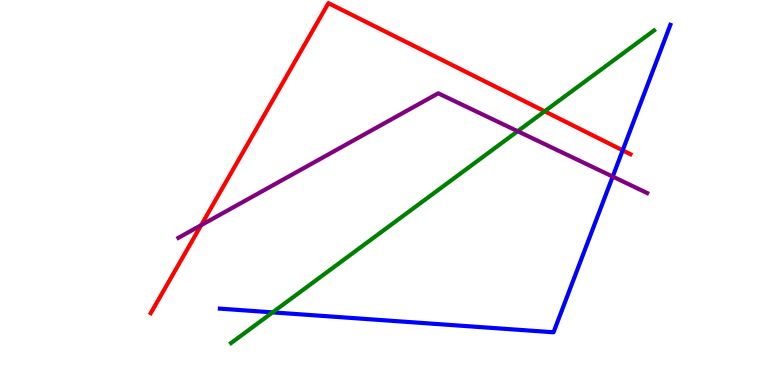[{'lines': ['blue', 'red'], 'intersections': [{'x': 8.03, 'y': 6.1}]}, {'lines': ['green', 'red'], 'intersections': [{'x': 7.03, 'y': 7.11}]}, {'lines': ['purple', 'red'], 'intersections': [{'x': 2.6, 'y': 4.15}]}, {'lines': ['blue', 'green'], 'intersections': [{'x': 3.52, 'y': 1.89}]}, {'lines': ['blue', 'purple'], 'intersections': [{'x': 7.91, 'y': 5.41}]}, {'lines': ['green', 'purple'], 'intersections': [{'x': 6.68, 'y': 6.59}]}]